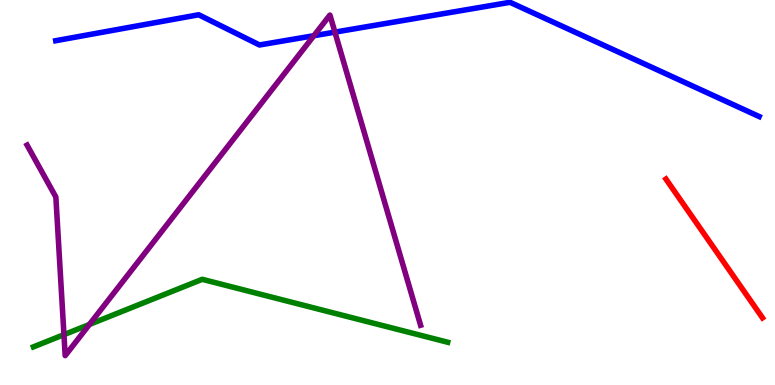[{'lines': ['blue', 'red'], 'intersections': []}, {'lines': ['green', 'red'], 'intersections': []}, {'lines': ['purple', 'red'], 'intersections': []}, {'lines': ['blue', 'green'], 'intersections': []}, {'lines': ['blue', 'purple'], 'intersections': [{'x': 4.05, 'y': 9.07}, {'x': 4.32, 'y': 9.17}]}, {'lines': ['green', 'purple'], 'intersections': [{'x': 0.825, 'y': 1.31}, {'x': 1.15, 'y': 1.57}]}]